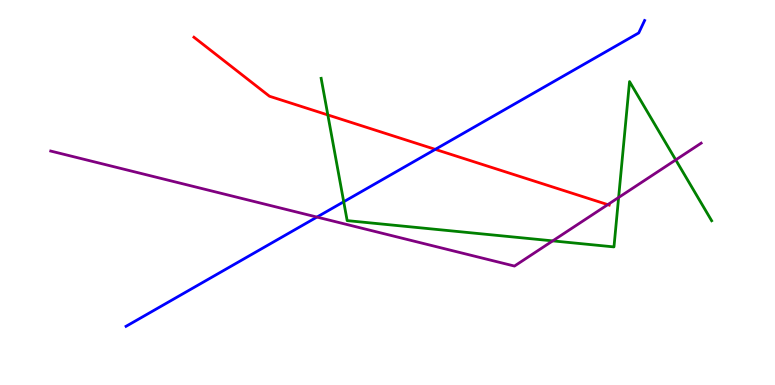[{'lines': ['blue', 'red'], 'intersections': [{'x': 5.62, 'y': 6.12}]}, {'lines': ['green', 'red'], 'intersections': [{'x': 4.23, 'y': 7.01}]}, {'lines': ['purple', 'red'], 'intersections': [{'x': 7.84, 'y': 4.68}]}, {'lines': ['blue', 'green'], 'intersections': [{'x': 4.44, 'y': 4.76}]}, {'lines': ['blue', 'purple'], 'intersections': [{'x': 4.09, 'y': 4.36}]}, {'lines': ['green', 'purple'], 'intersections': [{'x': 7.13, 'y': 3.74}, {'x': 7.98, 'y': 4.87}, {'x': 8.72, 'y': 5.85}]}]